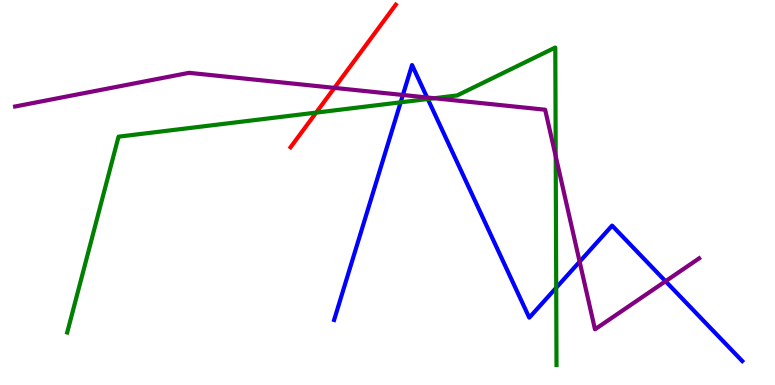[{'lines': ['blue', 'red'], 'intersections': []}, {'lines': ['green', 'red'], 'intersections': [{'x': 4.08, 'y': 7.08}]}, {'lines': ['purple', 'red'], 'intersections': [{'x': 4.31, 'y': 7.72}]}, {'lines': ['blue', 'green'], 'intersections': [{'x': 5.17, 'y': 7.34}, {'x': 5.52, 'y': 7.43}, {'x': 7.18, 'y': 2.53}]}, {'lines': ['blue', 'purple'], 'intersections': [{'x': 5.2, 'y': 7.53}, {'x': 5.51, 'y': 7.47}, {'x': 7.48, 'y': 3.2}, {'x': 8.59, 'y': 2.7}]}, {'lines': ['green', 'purple'], 'intersections': [{'x': 5.6, 'y': 7.45}, {'x': 7.17, 'y': 5.94}]}]